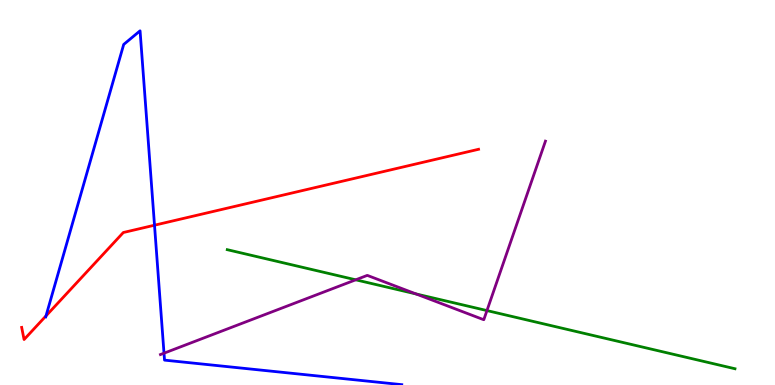[{'lines': ['blue', 'red'], 'intersections': [{'x': 0.594, 'y': 1.79}, {'x': 1.99, 'y': 4.15}]}, {'lines': ['green', 'red'], 'intersections': []}, {'lines': ['purple', 'red'], 'intersections': []}, {'lines': ['blue', 'green'], 'intersections': []}, {'lines': ['blue', 'purple'], 'intersections': [{'x': 2.12, 'y': 0.826}]}, {'lines': ['green', 'purple'], 'intersections': [{'x': 4.59, 'y': 2.73}, {'x': 5.37, 'y': 2.36}, {'x': 6.28, 'y': 1.93}]}]